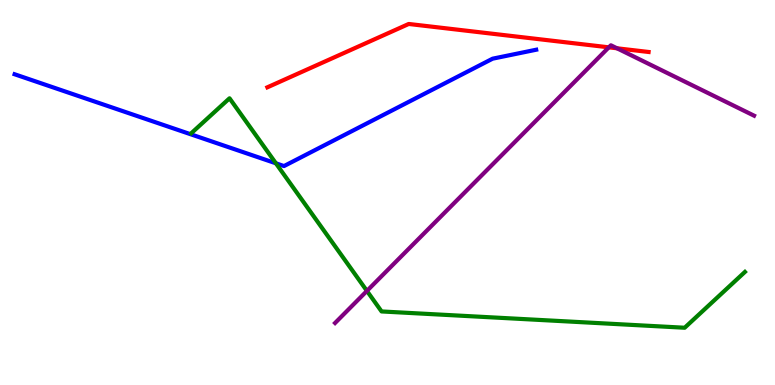[{'lines': ['blue', 'red'], 'intersections': []}, {'lines': ['green', 'red'], 'intersections': []}, {'lines': ['purple', 'red'], 'intersections': [{'x': 7.86, 'y': 8.77}, {'x': 7.96, 'y': 8.75}]}, {'lines': ['blue', 'green'], 'intersections': [{'x': 3.56, 'y': 5.76}]}, {'lines': ['blue', 'purple'], 'intersections': []}, {'lines': ['green', 'purple'], 'intersections': [{'x': 4.73, 'y': 2.44}]}]